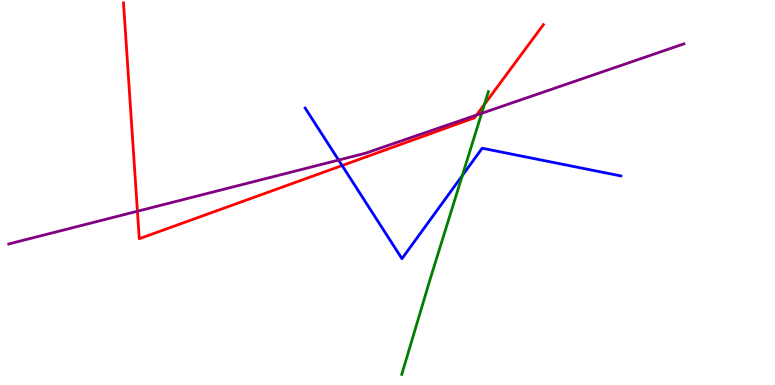[{'lines': ['blue', 'red'], 'intersections': [{'x': 4.41, 'y': 5.7}]}, {'lines': ['green', 'red'], 'intersections': [{'x': 6.25, 'y': 7.29}]}, {'lines': ['purple', 'red'], 'intersections': [{'x': 1.77, 'y': 4.51}, {'x': 6.15, 'y': 7.01}]}, {'lines': ['blue', 'green'], 'intersections': [{'x': 5.97, 'y': 5.44}]}, {'lines': ['blue', 'purple'], 'intersections': [{'x': 4.37, 'y': 5.84}]}, {'lines': ['green', 'purple'], 'intersections': [{'x': 6.21, 'y': 7.06}]}]